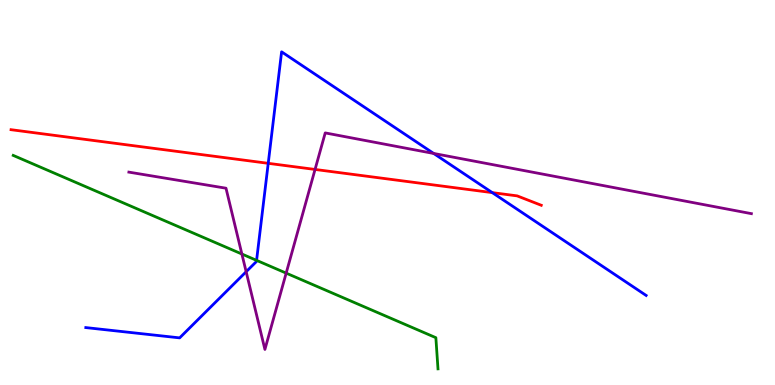[{'lines': ['blue', 'red'], 'intersections': [{'x': 3.46, 'y': 5.76}, {'x': 6.35, 'y': 5.0}]}, {'lines': ['green', 'red'], 'intersections': []}, {'lines': ['purple', 'red'], 'intersections': [{'x': 4.07, 'y': 5.6}]}, {'lines': ['blue', 'green'], 'intersections': [{'x': 3.31, 'y': 3.24}]}, {'lines': ['blue', 'purple'], 'intersections': [{'x': 3.18, 'y': 2.94}, {'x': 5.6, 'y': 6.01}]}, {'lines': ['green', 'purple'], 'intersections': [{'x': 3.12, 'y': 3.4}, {'x': 3.69, 'y': 2.91}]}]